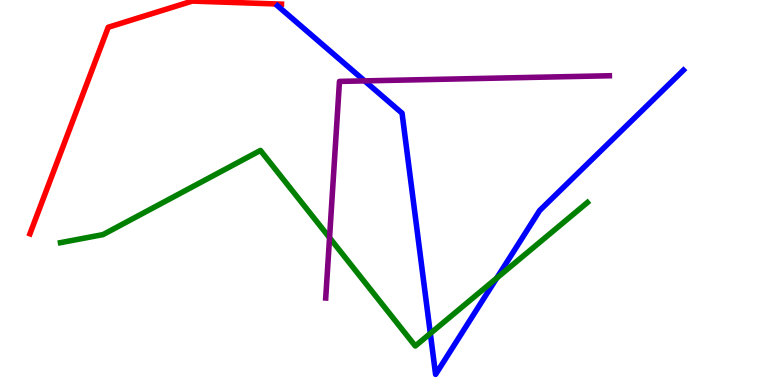[{'lines': ['blue', 'red'], 'intersections': []}, {'lines': ['green', 'red'], 'intersections': []}, {'lines': ['purple', 'red'], 'intersections': []}, {'lines': ['blue', 'green'], 'intersections': [{'x': 5.55, 'y': 1.34}, {'x': 6.41, 'y': 2.78}]}, {'lines': ['blue', 'purple'], 'intersections': [{'x': 4.7, 'y': 7.9}]}, {'lines': ['green', 'purple'], 'intersections': [{'x': 4.25, 'y': 3.83}]}]